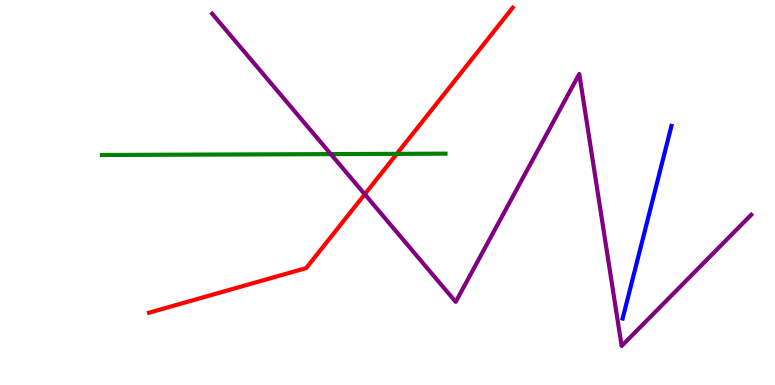[{'lines': ['blue', 'red'], 'intersections': []}, {'lines': ['green', 'red'], 'intersections': [{'x': 5.12, 'y': 6.0}]}, {'lines': ['purple', 'red'], 'intersections': [{'x': 4.71, 'y': 4.95}]}, {'lines': ['blue', 'green'], 'intersections': []}, {'lines': ['blue', 'purple'], 'intersections': []}, {'lines': ['green', 'purple'], 'intersections': [{'x': 4.27, 'y': 6.0}]}]